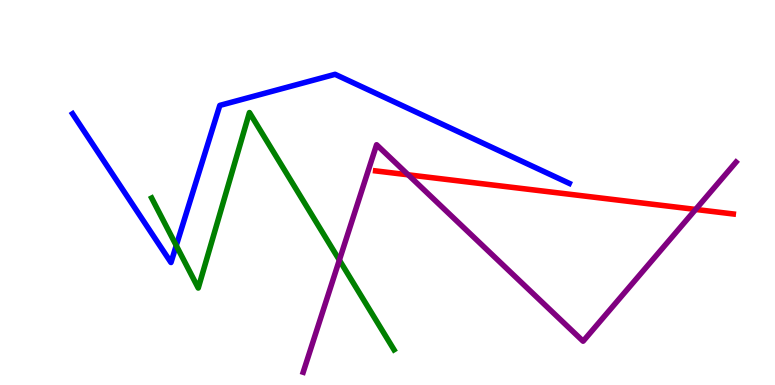[{'lines': ['blue', 'red'], 'intersections': []}, {'lines': ['green', 'red'], 'intersections': []}, {'lines': ['purple', 'red'], 'intersections': [{'x': 5.27, 'y': 5.46}, {'x': 8.98, 'y': 4.56}]}, {'lines': ['blue', 'green'], 'intersections': [{'x': 2.27, 'y': 3.62}]}, {'lines': ['blue', 'purple'], 'intersections': []}, {'lines': ['green', 'purple'], 'intersections': [{'x': 4.38, 'y': 3.24}]}]